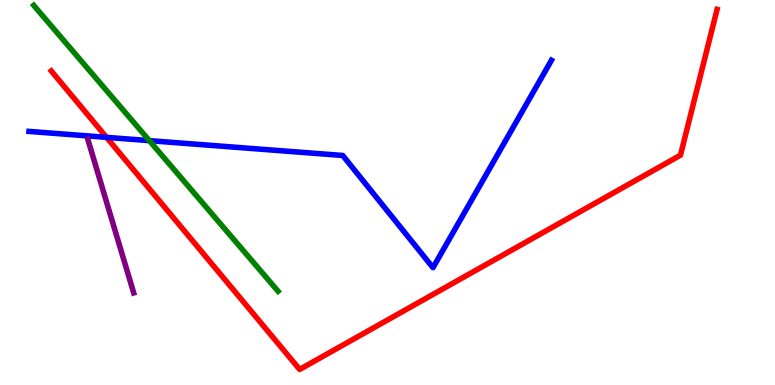[{'lines': ['blue', 'red'], 'intersections': [{'x': 1.37, 'y': 6.43}]}, {'lines': ['green', 'red'], 'intersections': []}, {'lines': ['purple', 'red'], 'intersections': []}, {'lines': ['blue', 'green'], 'intersections': [{'x': 1.93, 'y': 6.35}]}, {'lines': ['blue', 'purple'], 'intersections': []}, {'lines': ['green', 'purple'], 'intersections': []}]